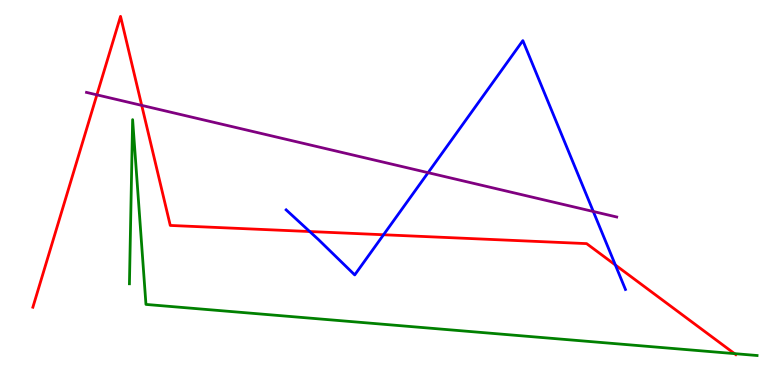[{'lines': ['blue', 'red'], 'intersections': [{'x': 4.0, 'y': 3.99}, {'x': 4.95, 'y': 3.9}, {'x': 7.94, 'y': 3.12}]}, {'lines': ['green', 'red'], 'intersections': [{'x': 9.48, 'y': 0.815}]}, {'lines': ['purple', 'red'], 'intersections': [{'x': 1.25, 'y': 7.54}, {'x': 1.83, 'y': 7.26}]}, {'lines': ['blue', 'green'], 'intersections': []}, {'lines': ['blue', 'purple'], 'intersections': [{'x': 5.52, 'y': 5.52}, {'x': 7.66, 'y': 4.51}]}, {'lines': ['green', 'purple'], 'intersections': []}]